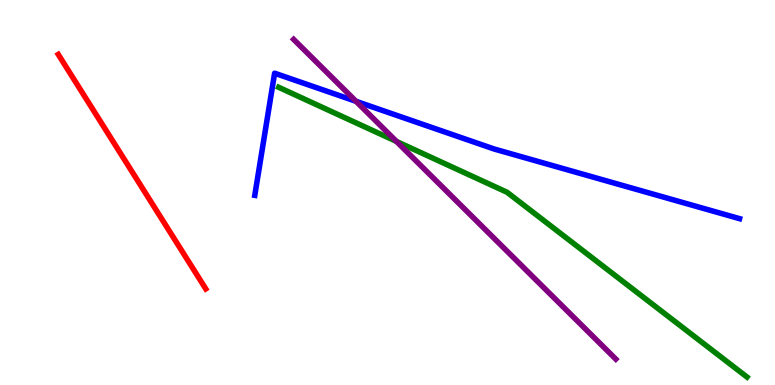[{'lines': ['blue', 'red'], 'intersections': []}, {'lines': ['green', 'red'], 'intersections': []}, {'lines': ['purple', 'red'], 'intersections': []}, {'lines': ['blue', 'green'], 'intersections': []}, {'lines': ['blue', 'purple'], 'intersections': [{'x': 4.59, 'y': 7.37}]}, {'lines': ['green', 'purple'], 'intersections': [{'x': 5.12, 'y': 6.33}]}]